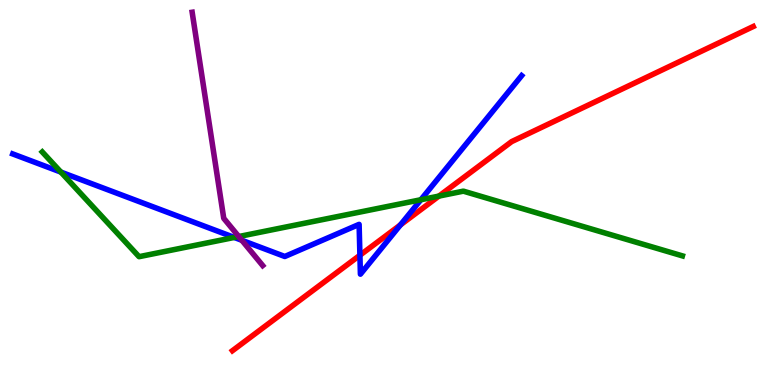[{'lines': ['blue', 'red'], 'intersections': [{'x': 4.64, 'y': 3.37}, {'x': 5.17, 'y': 4.16}]}, {'lines': ['green', 'red'], 'intersections': [{'x': 5.66, 'y': 4.91}]}, {'lines': ['purple', 'red'], 'intersections': []}, {'lines': ['blue', 'green'], 'intersections': [{'x': 0.786, 'y': 5.53}, {'x': 3.02, 'y': 3.83}, {'x': 5.43, 'y': 4.81}]}, {'lines': ['blue', 'purple'], 'intersections': [{'x': 3.12, 'y': 3.76}]}, {'lines': ['green', 'purple'], 'intersections': [{'x': 3.08, 'y': 3.86}]}]